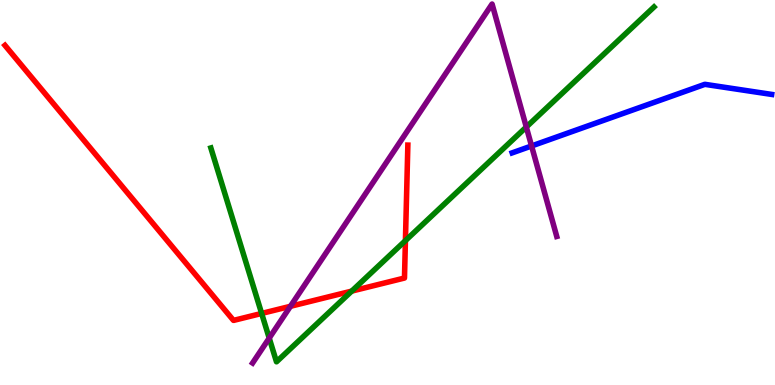[{'lines': ['blue', 'red'], 'intersections': []}, {'lines': ['green', 'red'], 'intersections': [{'x': 3.38, 'y': 1.86}, {'x': 4.54, 'y': 2.44}, {'x': 5.23, 'y': 3.75}]}, {'lines': ['purple', 'red'], 'intersections': [{'x': 3.75, 'y': 2.04}]}, {'lines': ['blue', 'green'], 'intersections': []}, {'lines': ['blue', 'purple'], 'intersections': [{'x': 6.86, 'y': 6.21}]}, {'lines': ['green', 'purple'], 'intersections': [{'x': 3.47, 'y': 1.22}, {'x': 6.79, 'y': 6.7}]}]